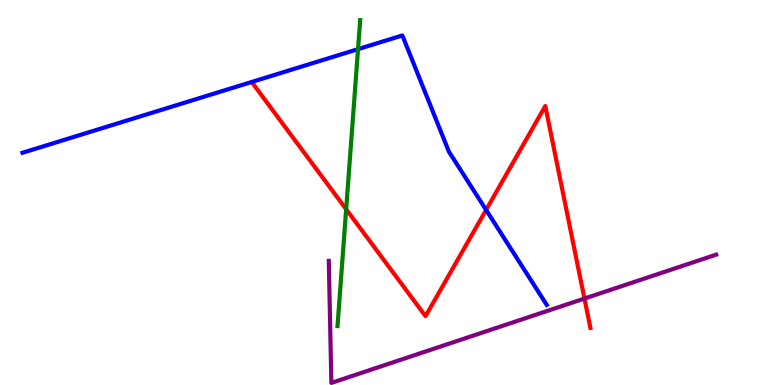[{'lines': ['blue', 'red'], 'intersections': [{'x': 6.27, 'y': 4.55}]}, {'lines': ['green', 'red'], 'intersections': [{'x': 4.47, 'y': 4.56}]}, {'lines': ['purple', 'red'], 'intersections': [{'x': 7.54, 'y': 2.25}]}, {'lines': ['blue', 'green'], 'intersections': [{'x': 4.62, 'y': 8.72}]}, {'lines': ['blue', 'purple'], 'intersections': []}, {'lines': ['green', 'purple'], 'intersections': []}]